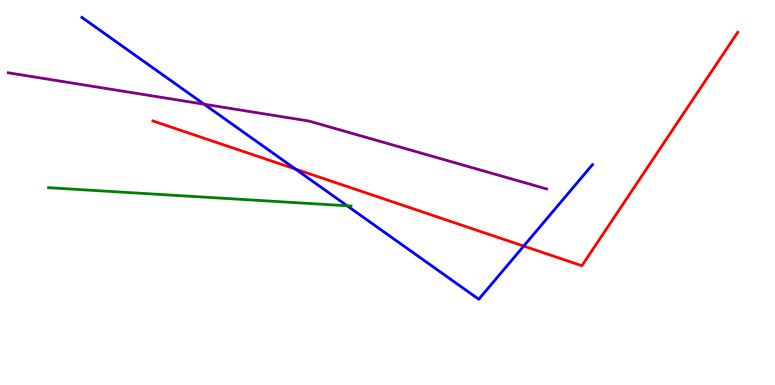[{'lines': ['blue', 'red'], 'intersections': [{'x': 3.81, 'y': 5.61}, {'x': 6.76, 'y': 3.61}]}, {'lines': ['green', 'red'], 'intersections': []}, {'lines': ['purple', 'red'], 'intersections': []}, {'lines': ['blue', 'green'], 'intersections': [{'x': 4.48, 'y': 4.66}]}, {'lines': ['blue', 'purple'], 'intersections': [{'x': 2.63, 'y': 7.29}]}, {'lines': ['green', 'purple'], 'intersections': []}]